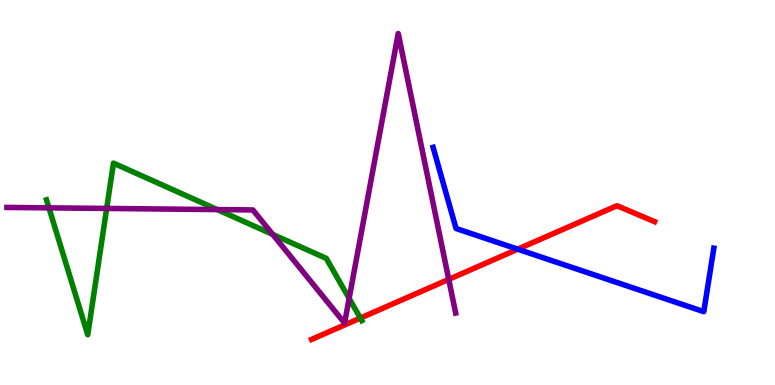[{'lines': ['blue', 'red'], 'intersections': [{'x': 6.68, 'y': 3.53}]}, {'lines': ['green', 'red'], 'intersections': [{'x': 4.65, 'y': 1.74}]}, {'lines': ['purple', 'red'], 'intersections': [{'x': 5.79, 'y': 2.74}]}, {'lines': ['blue', 'green'], 'intersections': []}, {'lines': ['blue', 'purple'], 'intersections': []}, {'lines': ['green', 'purple'], 'intersections': [{'x': 0.631, 'y': 4.6}, {'x': 1.38, 'y': 4.59}, {'x': 2.8, 'y': 4.56}, {'x': 3.52, 'y': 3.91}, {'x': 4.51, 'y': 2.25}]}]